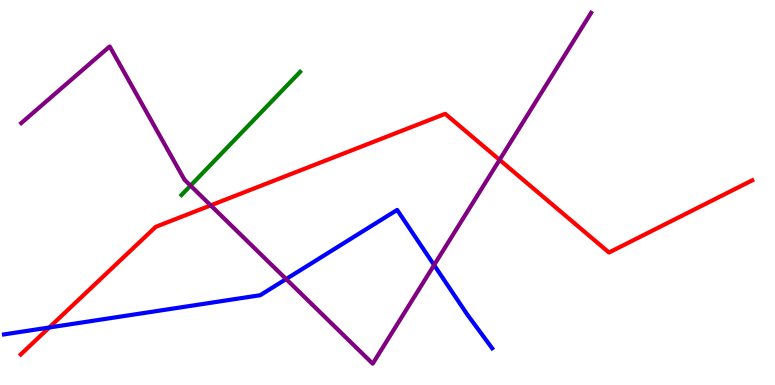[{'lines': ['blue', 'red'], 'intersections': [{'x': 0.636, 'y': 1.49}]}, {'lines': ['green', 'red'], 'intersections': []}, {'lines': ['purple', 'red'], 'intersections': [{'x': 2.72, 'y': 4.67}, {'x': 6.45, 'y': 5.85}]}, {'lines': ['blue', 'green'], 'intersections': []}, {'lines': ['blue', 'purple'], 'intersections': [{'x': 3.69, 'y': 2.75}, {'x': 5.6, 'y': 3.12}]}, {'lines': ['green', 'purple'], 'intersections': [{'x': 2.46, 'y': 5.18}]}]